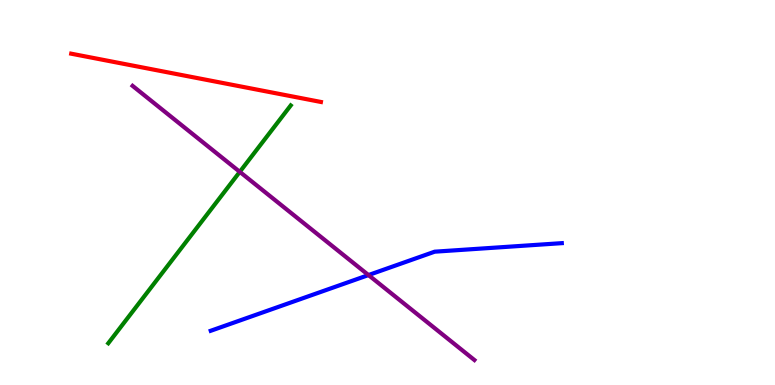[{'lines': ['blue', 'red'], 'intersections': []}, {'lines': ['green', 'red'], 'intersections': []}, {'lines': ['purple', 'red'], 'intersections': []}, {'lines': ['blue', 'green'], 'intersections': []}, {'lines': ['blue', 'purple'], 'intersections': [{'x': 4.75, 'y': 2.86}]}, {'lines': ['green', 'purple'], 'intersections': [{'x': 3.09, 'y': 5.54}]}]